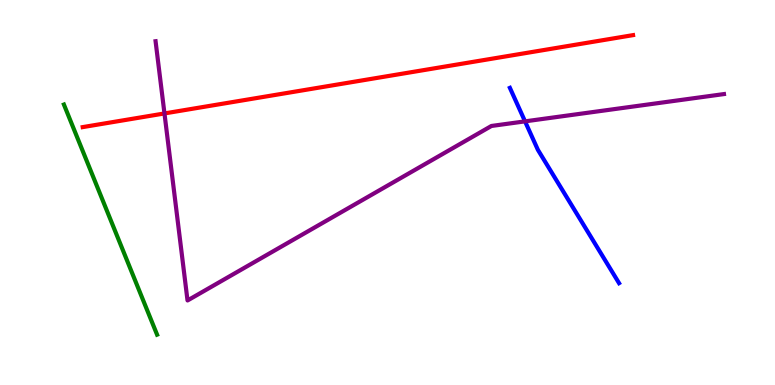[{'lines': ['blue', 'red'], 'intersections': []}, {'lines': ['green', 'red'], 'intersections': []}, {'lines': ['purple', 'red'], 'intersections': [{'x': 2.12, 'y': 7.05}]}, {'lines': ['blue', 'green'], 'intersections': []}, {'lines': ['blue', 'purple'], 'intersections': [{'x': 6.77, 'y': 6.85}]}, {'lines': ['green', 'purple'], 'intersections': []}]